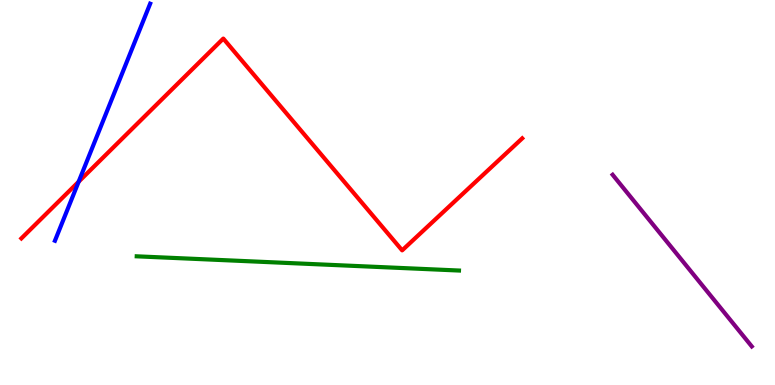[{'lines': ['blue', 'red'], 'intersections': [{'x': 1.01, 'y': 5.28}]}, {'lines': ['green', 'red'], 'intersections': []}, {'lines': ['purple', 'red'], 'intersections': []}, {'lines': ['blue', 'green'], 'intersections': []}, {'lines': ['blue', 'purple'], 'intersections': []}, {'lines': ['green', 'purple'], 'intersections': []}]